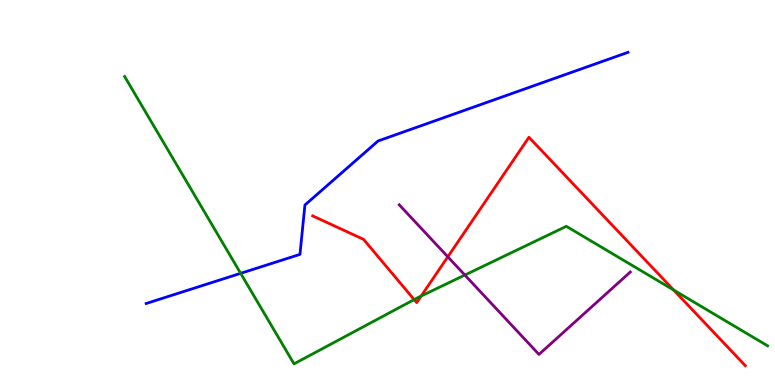[{'lines': ['blue', 'red'], 'intersections': []}, {'lines': ['green', 'red'], 'intersections': [{'x': 5.34, 'y': 2.22}, {'x': 5.43, 'y': 2.31}, {'x': 8.69, 'y': 2.47}]}, {'lines': ['purple', 'red'], 'intersections': [{'x': 5.78, 'y': 3.33}]}, {'lines': ['blue', 'green'], 'intersections': [{'x': 3.11, 'y': 2.9}]}, {'lines': ['blue', 'purple'], 'intersections': []}, {'lines': ['green', 'purple'], 'intersections': [{'x': 6.0, 'y': 2.86}]}]